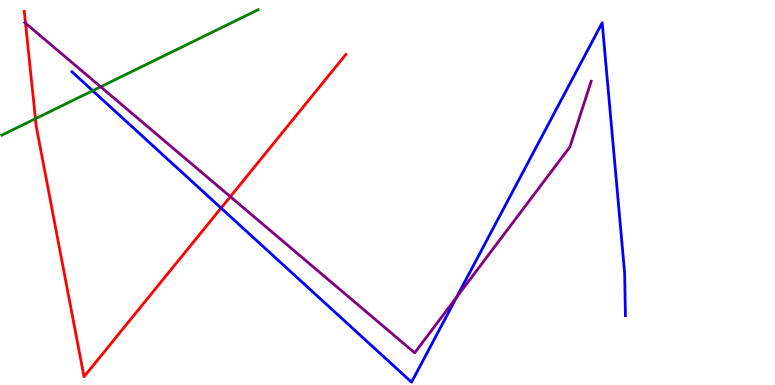[{'lines': ['blue', 'red'], 'intersections': [{'x': 2.85, 'y': 4.6}]}, {'lines': ['green', 'red'], 'intersections': [{'x': 0.457, 'y': 6.92}]}, {'lines': ['purple', 'red'], 'intersections': [{'x': 0.329, 'y': 9.4}, {'x': 2.97, 'y': 4.89}]}, {'lines': ['blue', 'green'], 'intersections': [{'x': 1.2, 'y': 7.64}]}, {'lines': ['blue', 'purple'], 'intersections': [{'x': 5.89, 'y': 2.28}]}, {'lines': ['green', 'purple'], 'intersections': [{'x': 1.3, 'y': 7.75}]}]